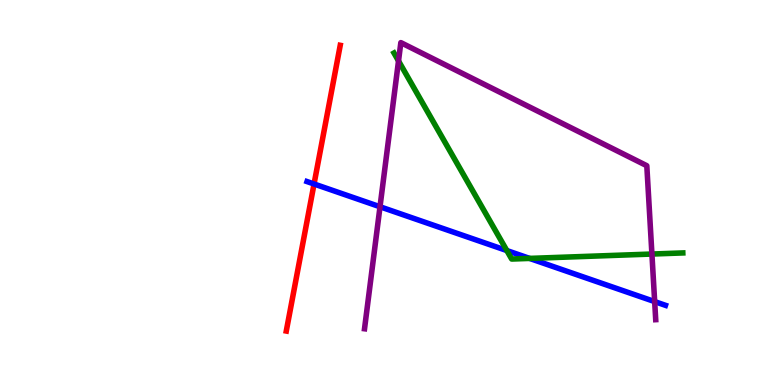[{'lines': ['blue', 'red'], 'intersections': [{'x': 4.05, 'y': 5.22}]}, {'lines': ['green', 'red'], 'intersections': []}, {'lines': ['purple', 'red'], 'intersections': []}, {'lines': ['blue', 'green'], 'intersections': [{'x': 6.54, 'y': 3.49}, {'x': 6.83, 'y': 3.29}]}, {'lines': ['blue', 'purple'], 'intersections': [{'x': 4.9, 'y': 4.63}, {'x': 8.45, 'y': 2.17}]}, {'lines': ['green', 'purple'], 'intersections': [{'x': 5.14, 'y': 8.42}, {'x': 8.41, 'y': 3.4}]}]